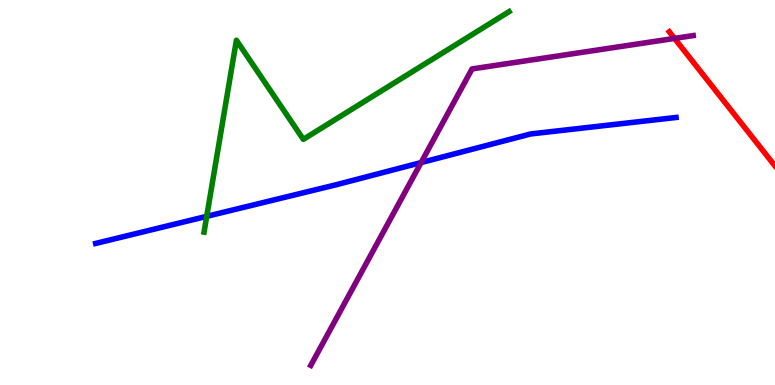[{'lines': ['blue', 'red'], 'intersections': []}, {'lines': ['green', 'red'], 'intersections': []}, {'lines': ['purple', 'red'], 'intersections': [{'x': 8.7, 'y': 9.0}]}, {'lines': ['blue', 'green'], 'intersections': [{'x': 2.67, 'y': 4.38}]}, {'lines': ['blue', 'purple'], 'intersections': [{'x': 5.43, 'y': 5.78}]}, {'lines': ['green', 'purple'], 'intersections': []}]